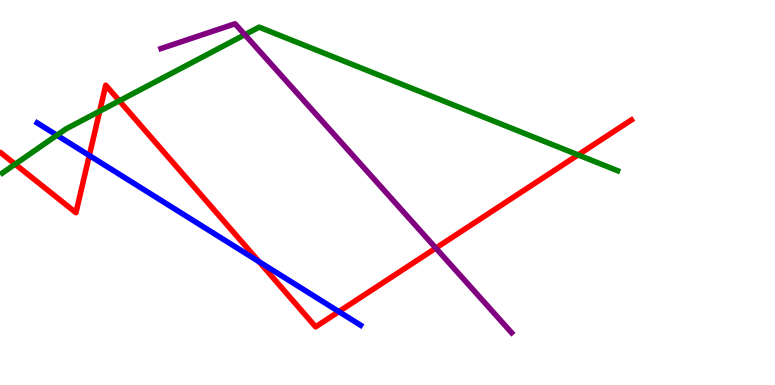[{'lines': ['blue', 'red'], 'intersections': [{'x': 1.15, 'y': 5.96}, {'x': 3.34, 'y': 3.2}, {'x': 4.37, 'y': 1.91}]}, {'lines': ['green', 'red'], 'intersections': [{'x': 0.195, 'y': 5.74}, {'x': 1.29, 'y': 7.11}, {'x': 1.54, 'y': 7.38}, {'x': 7.46, 'y': 5.98}]}, {'lines': ['purple', 'red'], 'intersections': [{'x': 5.62, 'y': 3.56}]}, {'lines': ['blue', 'green'], 'intersections': [{'x': 0.734, 'y': 6.49}]}, {'lines': ['blue', 'purple'], 'intersections': []}, {'lines': ['green', 'purple'], 'intersections': [{'x': 3.16, 'y': 9.1}]}]